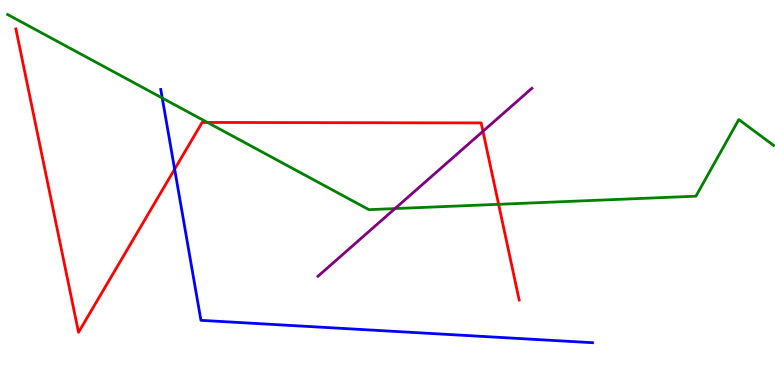[{'lines': ['blue', 'red'], 'intersections': [{'x': 2.25, 'y': 5.61}]}, {'lines': ['green', 'red'], 'intersections': [{'x': 2.68, 'y': 6.82}, {'x': 6.43, 'y': 4.69}]}, {'lines': ['purple', 'red'], 'intersections': [{'x': 6.23, 'y': 6.59}]}, {'lines': ['blue', 'green'], 'intersections': [{'x': 2.09, 'y': 7.45}]}, {'lines': ['blue', 'purple'], 'intersections': []}, {'lines': ['green', 'purple'], 'intersections': [{'x': 5.1, 'y': 4.58}]}]